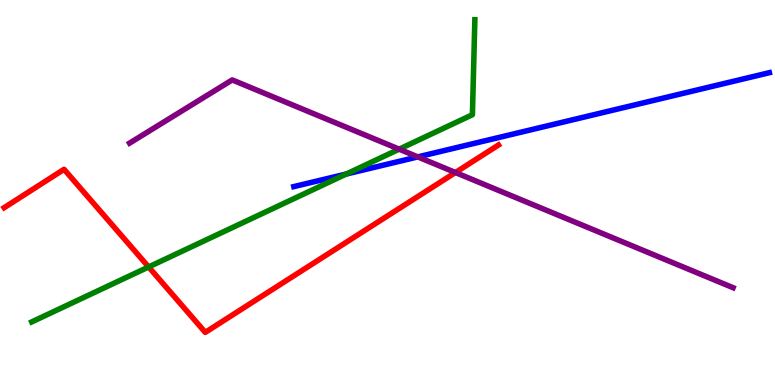[{'lines': ['blue', 'red'], 'intersections': []}, {'lines': ['green', 'red'], 'intersections': [{'x': 1.92, 'y': 3.07}]}, {'lines': ['purple', 'red'], 'intersections': [{'x': 5.88, 'y': 5.52}]}, {'lines': ['blue', 'green'], 'intersections': [{'x': 4.47, 'y': 5.48}]}, {'lines': ['blue', 'purple'], 'intersections': [{'x': 5.39, 'y': 5.92}]}, {'lines': ['green', 'purple'], 'intersections': [{'x': 5.15, 'y': 6.13}]}]